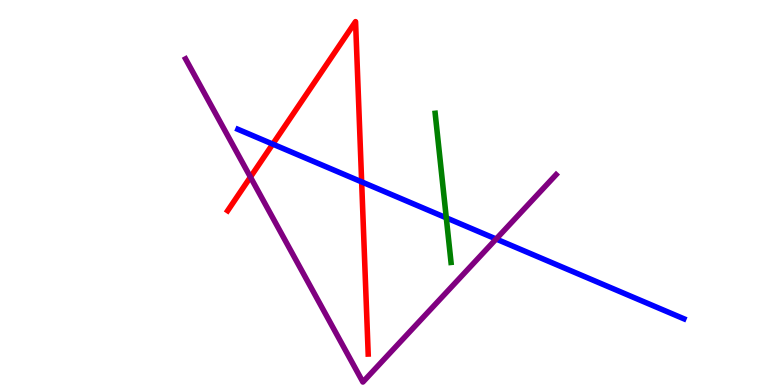[{'lines': ['blue', 'red'], 'intersections': [{'x': 3.52, 'y': 6.26}, {'x': 4.67, 'y': 5.28}]}, {'lines': ['green', 'red'], 'intersections': []}, {'lines': ['purple', 'red'], 'intersections': [{'x': 3.23, 'y': 5.4}]}, {'lines': ['blue', 'green'], 'intersections': [{'x': 5.76, 'y': 4.34}]}, {'lines': ['blue', 'purple'], 'intersections': [{'x': 6.4, 'y': 3.79}]}, {'lines': ['green', 'purple'], 'intersections': []}]